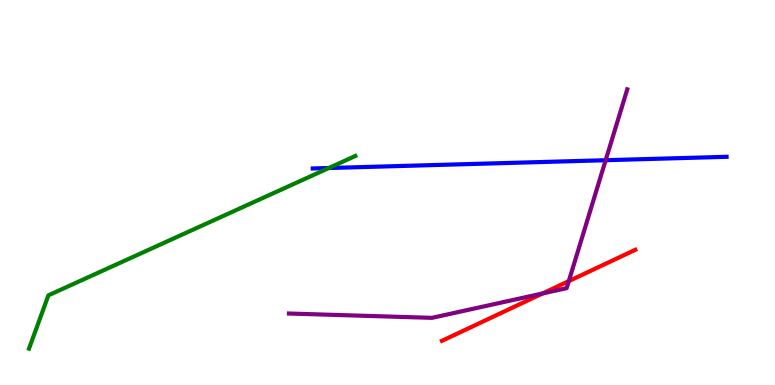[{'lines': ['blue', 'red'], 'intersections': []}, {'lines': ['green', 'red'], 'intersections': []}, {'lines': ['purple', 'red'], 'intersections': [{'x': 7.0, 'y': 2.38}, {'x': 7.34, 'y': 2.7}]}, {'lines': ['blue', 'green'], 'intersections': [{'x': 4.24, 'y': 5.64}]}, {'lines': ['blue', 'purple'], 'intersections': [{'x': 7.81, 'y': 5.84}]}, {'lines': ['green', 'purple'], 'intersections': []}]